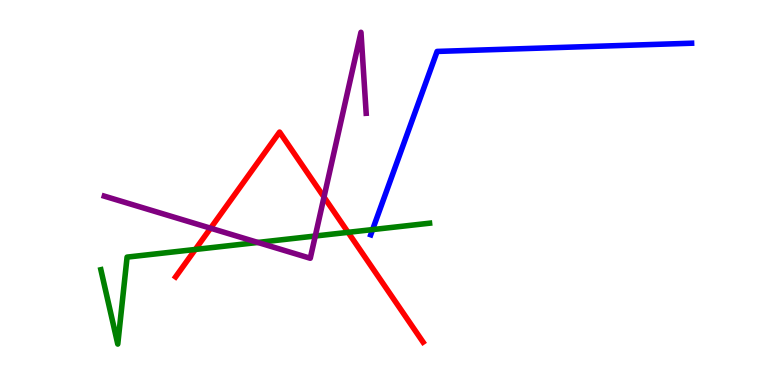[{'lines': ['blue', 'red'], 'intersections': []}, {'lines': ['green', 'red'], 'intersections': [{'x': 2.52, 'y': 3.52}, {'x': 4.49, 'y': 3.97}]}, {'lines': ['purple', 'red'], 'intersections': [{'x': 2.72, 'y': 4.07}, {'x': 4.18, 'y': 4.88}]}, {'lines': ['blue', 'green'], 'intersections': [{'x': 4.81, 'y': 4.04}]}, {'lines': ['blue', 'purple'], 'intersections': []}, {'lines': ['green', 'purple'], 'intersections': [{'x': 3.33, 'y': 3.7}, {'x': 4.07, 'y': 3.87}]}]